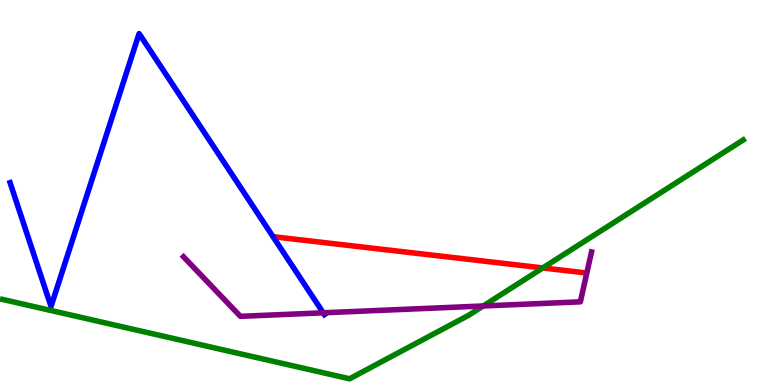[{'lines': ['blue', 'red'], 'intersections': []}, {'lines': ['green', 'red'], 'intersections': [{'x': 7.0, 'y': 3.04}]}, {'lines': ['purple', 'red'], 'intersections': []}, {'lines': ['blue', 'green'], 'intersections': []}, {'lines': ['blue', 'purple'], 'intersections': [{'x': 4.17, 'y': 1.88}]}, {'lines': ['green', 'purple'], 'intersections': [{'x': 6.24, 'y': 2.05}]}]